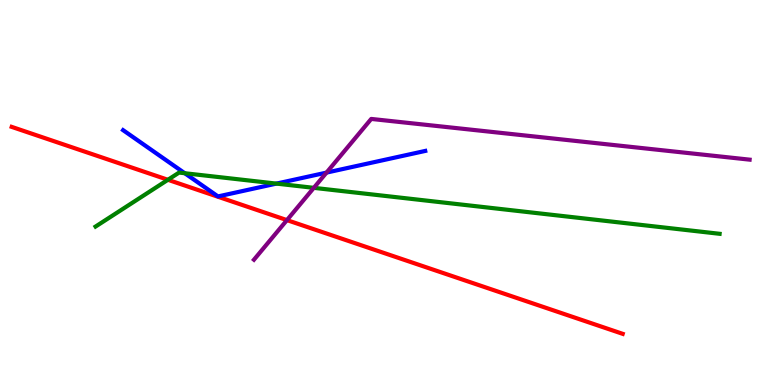[{'lines': ['blue', 'red'], 'intersections': []}, {'lines': ['green', 'red'], 'intersections': [{'x': 2.17, 'y': 5.33}]}, {'lines': ['purple', 'red'], 'intersections': [{'x': 3.7, 'y': 4.28}]}, {'lines': ['blue', 'green'], 'intersections': [{'x': 2.38, 'y': 5.5}, {'x': 3.57, 'y': 5.23}]}, {'lines': ['blue', 'purple'], 'intersections': [{'x': 4.21, 'y': 5.52}]}, {'lines': ['green', 'purple'], 'intersections': [{'x': 4.05, 'y': 5.12}]}]